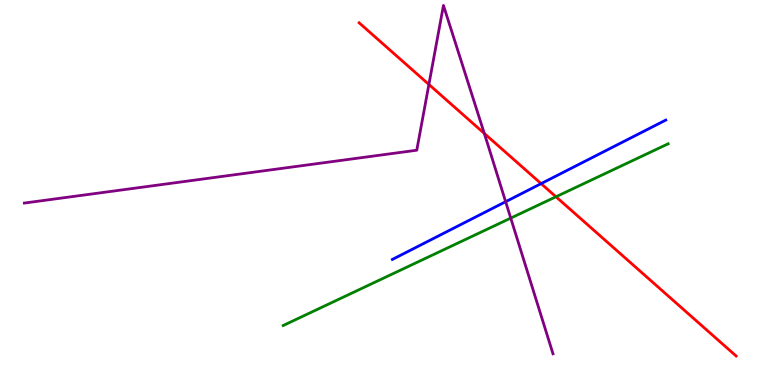[{'lines': ['blue', 'red'], 'intersections': [{'x': 6.98, 'y': 5.23}]}, {'lines': ['green', 'red'], 'intersections': [{'x': 7.17, 'y': 4.89}]}, {'lines': ['purple', 'red'], 'intersections': [{'x': 5.53, 'y': 7.81}, {'x': 6.25, 'y': 6.53}]}, {'lines': ['blue', 'green'], 'intersections': []}, {'lines': ['blue', 'purple'], 'intersections': [{'x': 6.52, 'y': 4.76}]}, {'lines': ['green', 'purple'], 'intersections': [{'x': 6.59, 'y': 4.33}]}]